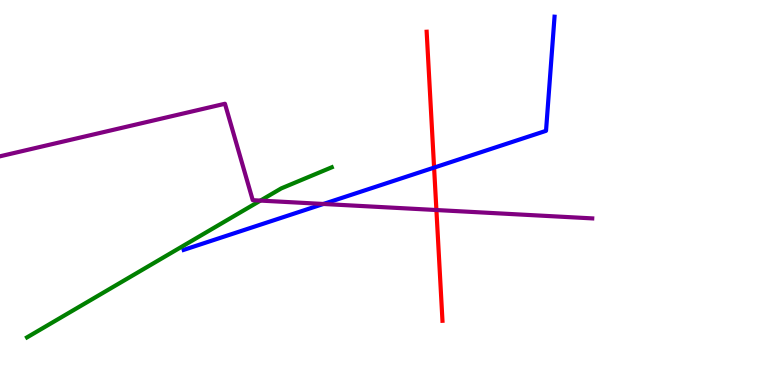[{'lines': ['blue', 'red'], 'intersections': [{'x': 5.6, 'y': 5.65}]}, {'lines': ['green', 'red'], 'intersections': []}, {'lines': ['purple', 'red'], 'intersections': [{'x': 5.63, 'y': 4.54}]}, {'lines': ['blue', 'green'], 'intersections': []}, {'lines': ['blue', 'purple'], 'intersections': [{'x': 4.17, 'y': 4.7}]}, {'lines': ['green', 'purple'], 'intersections': [{'x': 3.36, 'y': 4.79}]}]